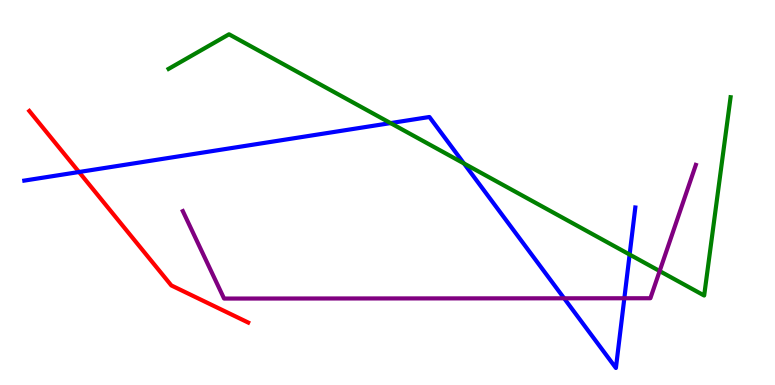[{'lines': ['blue', 'red'], 'intersections': [{'x': 1.02, 'y': 5.53}]}, {'lines': ['green', 'red'], 'intersections': []}, {'lines': ['purple', 'red'], 'intersections': []}, {'lines': ['blue', 'green'], 'intersections': [{'x': 5.04, 'y': 6.8}, {'x': 5.99, 'y': 5.75}, {'x': 8.12, 'y': 3.39}]}, {'lines': ['blue', 'purple'], 'intersections': [{'x': 7.28, 'y': 2.25}, {'x': 8.06, 'y': 2.25}]}, {'lines': ['green', 'purple'], 'intersections': [{'x': 8.51, 'y': 2.96}]}]